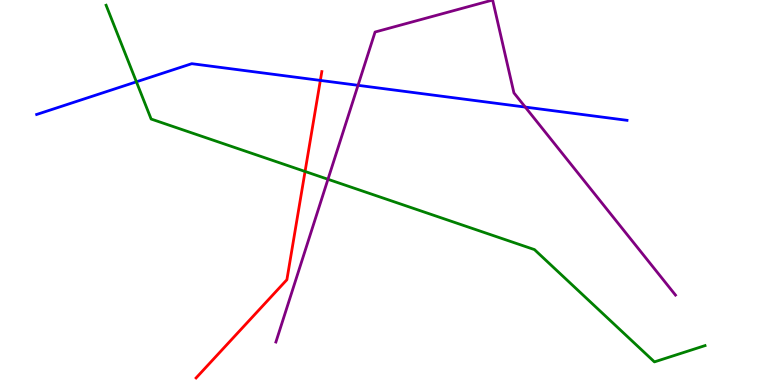[{'lines': ['blue', 'red'], 'intersections': [{'x': 4.13, 'y': 7.91}]}, {'lines': ['green', 'red'], 'intersections': [{'x': 3.94, 'y': 5.55}]}, {'lines': ['purple', 'red'], 'intersections': []}, {'lines': ['blue', 'green'], 'intersections': [{'x': 1.76, 'y': 7.87}]}, {'lines': ['blue', 'purple'], 'intersections': [{'x': 4.62, 'y': 7.78}, {'x': 6.78, 'y': 7.22}]}, {'lines': ['green', 'purple'], 'intersections': [{'x': 4.23, 'y': 5.34}]}]